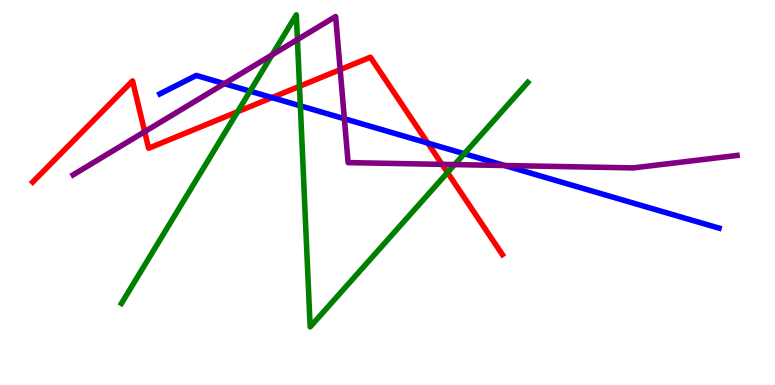[{'lines': ['blue', 'red'], 'intersections': [{'x': 3.51, 'y': 7.47}, {'x': 5.52, 'y': 6.28}]}, {'lines': ['green', 'red'], 'intersections': [{'x': 3.07, 'y': 7.1}, {'x': 3.86, 'y': 7.76}, {'x': 5.77, 'y': 5.52}]}, {'lines': ['purple', 'red'], 'intersections': [{'x': 1.87, 'y': 6.58}, {'x': 4.39, 'y': 8.19}, {'x': 5.7, 'y': 5.73}]}, {'lines': ['blue', 'green'], 'intersections': [{'x': 3.23, 'y': 7.63}, {'x': 3.88, 'y': 7.25}, {'x': 5.99, 'y': 6.01}]}, {'lines': ['blue', 'purple'], 'intersections': [{'x': 2.89, 'y': 7.83}, {'x': 4.44, 'y': 6.92}, {'x': 6.51, 'y': 5.7}]}, {'lines': ['green', 'purple'], 'intersections': [{'x': 3.51, 'y': 8.58}, {'x': 3.84, 'y': 8.97}, {'x': 5.87, 'y': 5.72}]}]